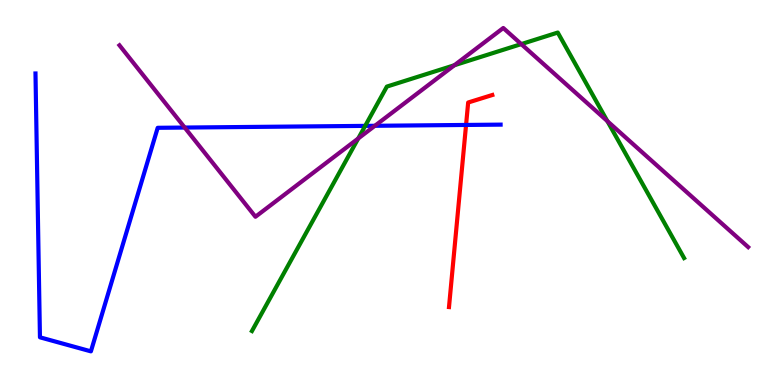[{'lines': ['blue', 'red'], 'intersections': [{'x': 6.01, 'y': 6.75}]}, {'lines': ['green', 'red'], 'intersections': []}, {'lines': ['purple', 'red'], 'intersections': []}, {'lines': ['blue', 'green'], 'intersections': [{'x': 4.71, 'y': 6.73}]}, {'lines': ['blue', 'purple'], 'intersections': [{'x': 2.38, 'y': 6.69}, {'x': 4.84, 'y': 6.73}]}, {'lines': ['green', 'purple'], 'intersections': [{'x': 4.62, 'y': 6.4}, {'x': 5.86, 'y': 8.31}, {'x': 6.73, 'y': 8.85}, {'x': 7.84, 'y': 6.85}]}]